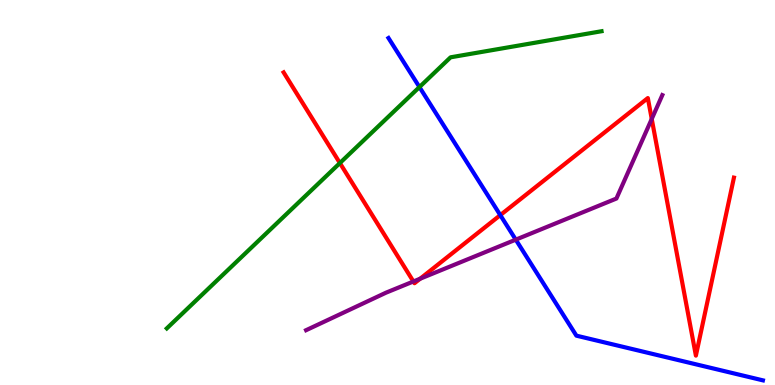[{'lines': ['blue', 'red'], 'intersections': [{'x': 6.46, 'y': 4.41}]}, {'lines': ['green', 'red'], 'intersections': [{'x': 4.39, 'y': 5.76}]}, {'lines': ['purple', 'red'], 'intersections': [{'x': 5.33, 'y': 2.69}, {'x': 5.42, 'y': 2.76}, {'x': 8.41, 'y': 6.91}]}, {'lines': ['blue', 'green'], 'intersections': [{'x': 5.41, 'y': 7.74}]}, {'lines': ['blue', 'purple'], 'intersections': [{'x': 6.66, 'y': 3.78}]}, {'lines': ['green', 'purple'], 'intersections': []}]